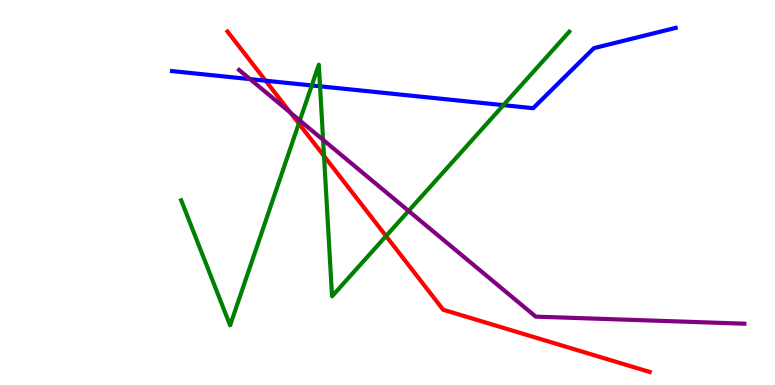[{'lines': ['blue', 'red'], 'intersections': [{'x': 3.43, 'y': 7.9}]}, {'lines': ['green', 'red'], 'intersections': [{'x': 3.86, 'y': 6.79}, {'x': 4.18, 'y': 5.95}, {'x': 4.98, 'y': 3.87}]}, {'lines': ['purple', 'red'], 'intersections': [{'x': 3.75, 'y': 7.07}]}, {'lines': ['blue', 'green'], 'intersections': [{'x': 4.02, 'y': 7.78}, {'x': 4.13, 'y': 7.76}, {'x': 6.5, 'y': 7.27}]}, {'lines': ['blue', 'purple'], 'intersections': [{'x': 3.23, 'y': 7.95}]}, {'lines': ['green', 'purple'], 'intersections': [{'x': 3.87, 'y': 6.87}, {'x': 4.17, 'y': 6.37}, {'x': 5.27, 'y': 4.52}]}]